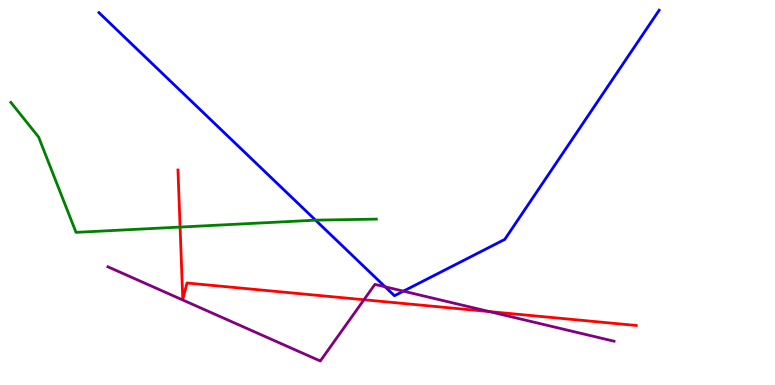[{'lines': ['blue', 'red'], 'intersections': []}, {'lines': ['green', 'red'], 'intersections': [{'x': 2.32, 'y': 4.1}]}, {'lines': ['purple', 'red'], 'intersections': [{'x': 4.7, 'y': 2.21}, {'x': 6.32, 'y': 1.91}]}, {'lines': ['blue', 'green'], 'intersections': [{'x': 4.07, 'y': 4.28}]}, {'lines': ['blue', 'purple'], 'intersections': [{'x': 4.97, 'y': 2.55}, {'x': 5.21, 'y': 2.44}]}, {'lines': ['green', 'purple'], 'intersections': []}]